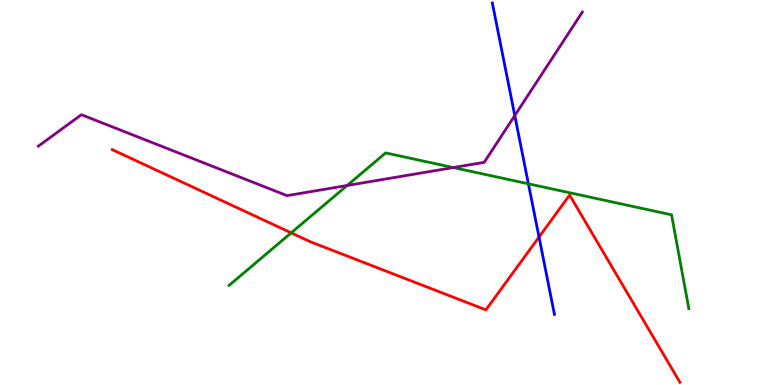[{'lines': ['blue', 'red'], 'intersections': [{'x': 6.96, 'y': 3.84}]}, {'lines': ['green', 'red'], 'intersections': [{'x': 3.76, 'y': 3.95}]}, {'lines': ['purple', 'red'], 'intersections': []}, {'lines': ['blue', 'green'], 'intersections': [{'x': 6.82, 'y': 5.23}]}, {'lines': ['blue', 'purple'], 'intersections': [{'x': 6.64, 'y': 7.0}]}, {'lines': ['green', 'purple'], 'intersections': [{'x': 4.48, 'y': 5.18}, {'x': 5.85, 'y': 5.65}]}]